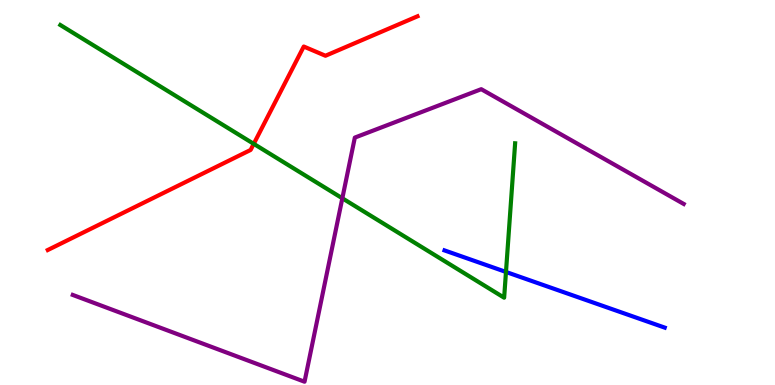[{'lines': ['blue', 'red'], 'intersections': []}, {'lines': ['green', 'red'], 'intersections': [{'x': 3.27, 'y': 6.26}]}, {'lines': ['purple', 'red'], 'intersections': []}, {'lines': ['blue', 'green'], 'intersections': [{'x': 6.53, 'y': 2.94}]}, {'lines': ['blue', 'purple'], 'intersections': []}, {'lines': ['green', 'purple'], 'intersections': [{'x': 4.42, 'y': 4.85}]}]